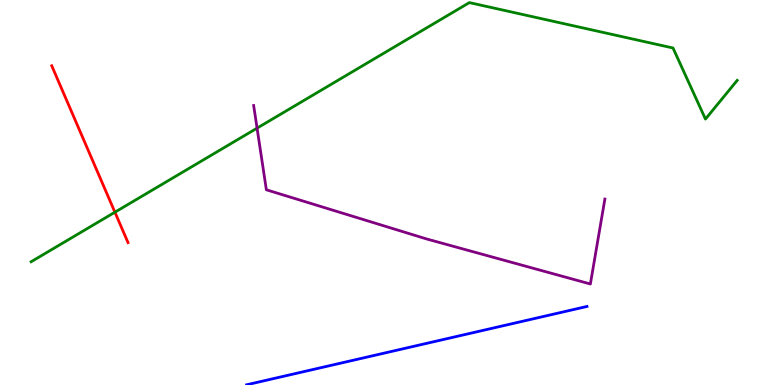[{'lines': ['blue', 'red'], 'intersections': []}, {'lines': ['green', 'red'], 'intersections': [{'x': 1.48, 'y': 4.49}]}, {'lines': ['purple', 'red'], 'intersections': []}, {'lines': ['blue', 'green'], 'intersections': []}, {'lines': ['blue', 'purple'], 'intersections': []}, {'lines': ['green', 'purple'], 'intersections': [{'x': 3.32, 'y': 6.67}]}]